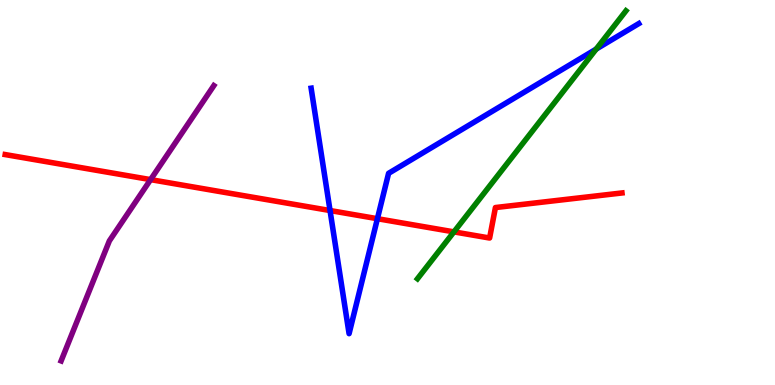[{'lines': ['blue', 'red'], 'intersections': [{'x': 4.26, 'y': 4.53}, {'x': 4.87, 'y': 4.32}]}, {'lines': ['green', 'red'], 'intersections': [{'x': 5.86, 'y': 3.98}]}, {'lines': ['purple', 'red'], 'intersections': [{'x': 1.94, 'y': 5.33}]}, {'lines': ['blue', 'green'], 'intersections': [{'x': 7.69, 'y': 8.72}]}, {'lines': ['blue', 'purple'], 'intersections': []}, {'lines': ['green', 'purple'], 'intersections': []}]